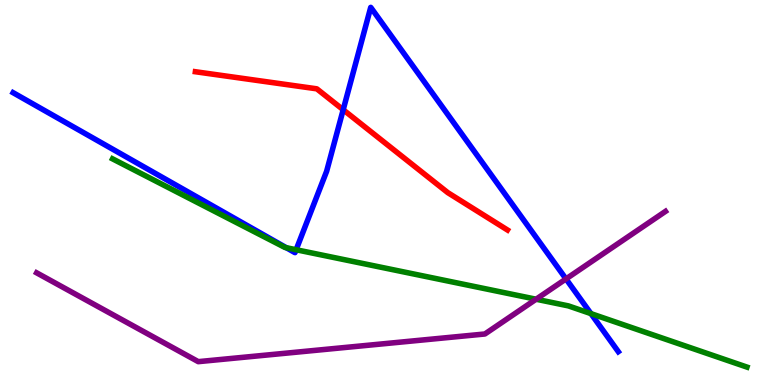[{'lines': ['blue', 'red'], 'intersections': [{'x': 4.43, 'y': 7.15}]}, {'lines': ['green', 'red'], 'intersections': []}, {'lines': ['purple', 'red'], 'intersections': []}, {'lines': ['blue', 'green'], 'intersections': [{'x': 3.69, 'y': 3.57}, {'x': 3.82, 'y': 3.51}, {'x': 7.63, 'y': 1.85}]}, {'lines': ['blue', 'purple'], 'intersections': [{'x': 7.3, 'y': 2.76}]}, {'lines': ['green', 'purple'], 'intersections': [{'x': 6.92, 'y': 2.23}]}]